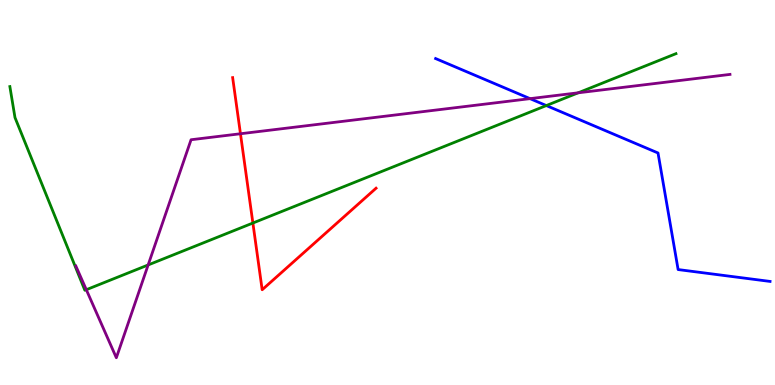[{'lines': ['blue', 'red'], 'intersections': []}, {'lines': ['green', 'red'], 'intersections': [{'x': 3.26, 'y': 4.21}]}, {'lines': ['purple', 'red'], 'intersections': [{'x': 3.1, 'y': 6.53}]}, {'lines': ['blue', 'green'], 'intersections': [{'x': 7.05, 'y': 7.26}]}, {'lines': ['blue', 'purple'], 'intersections': [{'x': 6.84, 'y': 7.44}]}, {'lines': ['green', 'purple'], 'intersections': [{'x': 1.11, 'y': 2.47}, {'x': 1.91, 'y': 3.12}, {'x': 7.46, 'y': 7.59}]}]